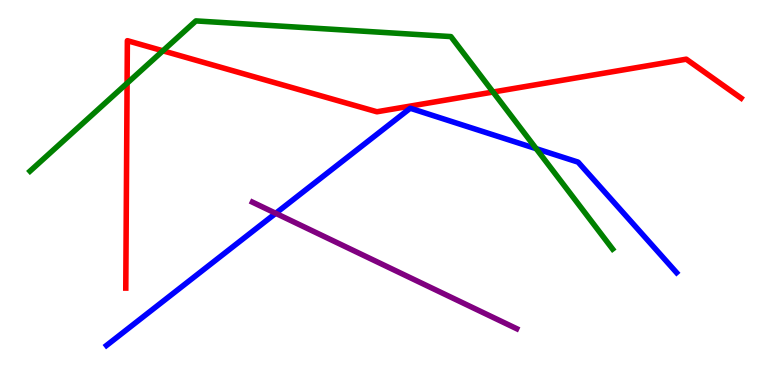[{'lines': ['blue', 'red'], 'intersections': []}, {'lines': ['green', 'red'], 'intersections': [{'x': 1.64, 'y': 7.84}, {'x': 2.1, 'y': 8.68}, {'x': 6.36, 'y': 7.61}]}, {'lines': ['purple', 'red'], 'intersections': []}, {'lines': ['blue', 'green'], 'intersections': [{'x': 6.92, 'y': 6.14}]}, {'lines': ['blue', 'purple'], 'intersections': [{'x': 3.56, 'y': 4.46}]}, {'lines': ['green', 'purple'], 'intersections': []}]